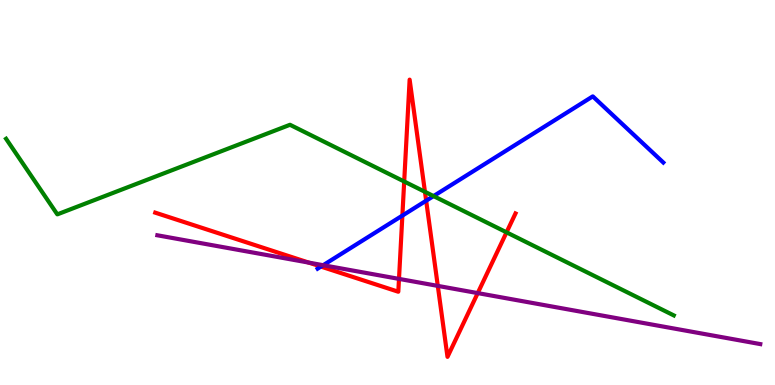[{'lines': ['blue', 'red'], 'intersections': [{'x': 4.14, 'y': 3.08}, {'x': 5.19, 'y': 4.4}, {'x': 5.5, 'y': 4.79}]}, {'lines': ['green', 'red'], 'intersections': [{'x': 5.22, 'y': 5.29}, {'x': 5.48, 'y': 5.02}, {'x': 6.54, 'y': 3.97}]}, {'lines': ['purple', 'red'], 'intersections': [{'x': 3.98, 'y': 3.18}, {'x': 5.15, 'y': 2.76}, {'x': 5.65, 'y': 2.57}, {'x': 6.16, 'y': 2.39}]}, {'lines': ['blue', 'green'], 'intersections': [{'x': 5.59, 'y': 4.91}]}, {'lines': ['blue', 'purple'], 'intersections': [{'x': 4.17, 'y': 3.11}]}, {'lines': ['green', 'purple'], 'intersections': []}]